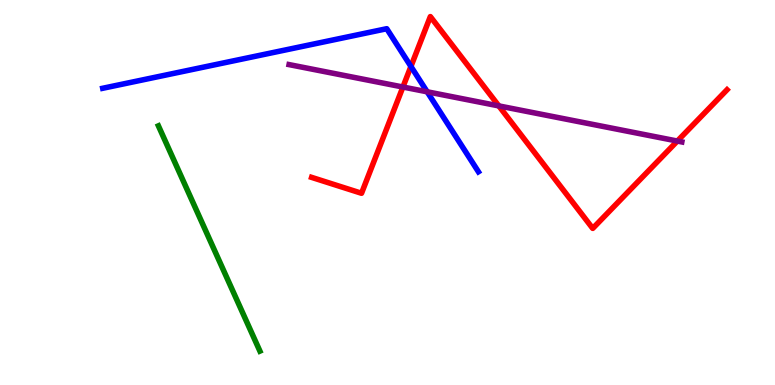[{'lines': ['blue', 'red'], 'intersections': [{'x': 5.3, 'y': 8.27}]}, {'lines': ['green', 'red'], 'intersections': []}, {'lines': ['purple', 'red'], 'intersections': [{'x': 5.2, 'y': 7.74}, {'x': 6.44, 'y': 7.25}, {'x': 8.74, 'y': 6.34}]}, {'lines': ['blue', 'green'], 'intersections': []}, {'lines': ['blue', 'purple'], 'intersections': [{'x': 5.51, 'y': 7.62}]}, {'lines': ['green', 'purple'], 'intersections': []}]